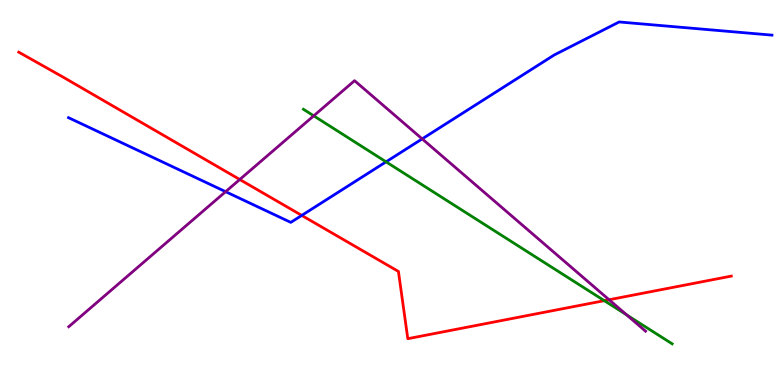[{'lines': ['blue', 'red'], 'intersections': [{'x': 3.89, 'y': 4.4}]}, {'lines': ['green', 'red'], 'intersections': [{'x': 7.8, 'y': 2.19}]}, {'lines': ['purple', 'red'], 'intersections': [{'x': 3.09, 'y': 5.34}, {'x': 7.86, 'y': 2.21}]}, {'lines': ['blue', 'green'], 'intersections': [{'x': 4.98, 'y': 5.8}]}, {'lines': ['blue', 'purple'], 'intersections': [{'x': 2.91, 'y': 5.02}, {'x': 5.45, 'y': 6.39}]}, {'lines': ['green', 'purple'], 'intersections': [{'x': 4.05, 'y': 6.99}, {'x': 8.09, 'y': 1.82}]}]